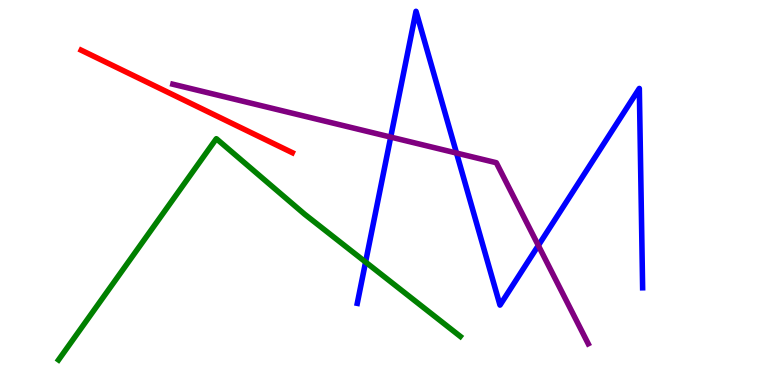[{'lines': ['blue', 'red'], 'intersections': []}, {'lines': ['green', 'red'], 'intersections': []}, {'lines': ['purple', 'red'], 'intersections': []}, {'lines': ['blue', 'green'], 'intersections': [{'x': 4.72, 'y': 3.19}]}, {'lines': ['blue', 'purple'], 'intersections': [{'x': 5.04, 'y': 6.44}, {'x': 5.89, 'y': 6.02}, {'x': 6.95, 'y': 3.62}]}, {'lines': ['green', 'purple'], 'intersections': []}]